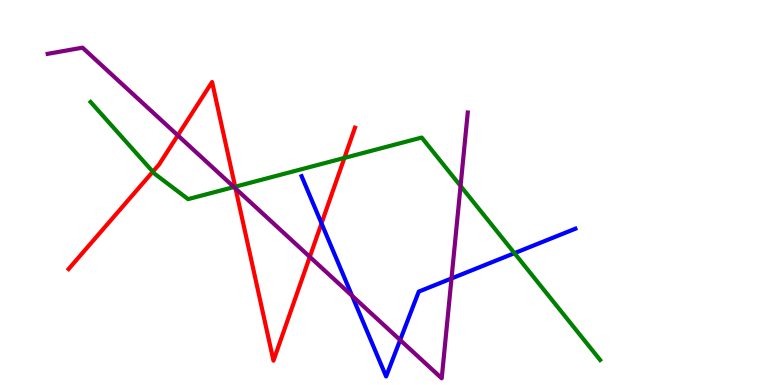[{'lines': ['blue', 'red'], 'intersections': [{'x': 4.15, 'y': 4.2}]}, {'lines': ['green', 'red'], 'intersections': [{'x': 1.97, 'y': 5.54}, {'x': 3.03, 'y': 5.15}, {'x': 4.44, 'y': 5.9}]}, {'lines': ['purple', 'red'], 'intersections': [{'x': 2.29, 'y': 6.48}, {'x': 3.04, 'y': 5.1}, {'x': 4.0, 'y': 3.33}]}, {'lines': ['blue', 'green'], 'intersections': [{'x': 6.64, 'y': 3.42}]}, {'lines': ['blue', 'purple'], 'intersections': [{'x': 4.54, 'y': 2.32}, {'x': 5.16, 'y': 1.17}, {'x': 5.83, 'y': 2.77}]}, {'lines': ['green', 'purple'], 'intersections': [{'x': 3.02, 'y': 5.14}, {'x': 5.94, 'y': 5.17}]}]